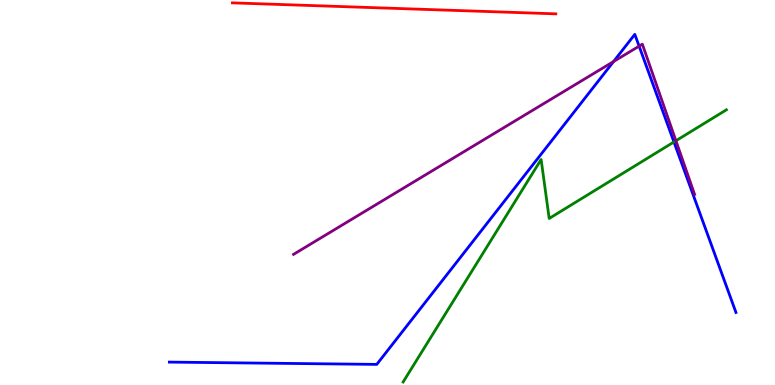[{'lines': ['blue', 'red'], 'intersections': []}, {'lines': ['green', 'red'], 'intersections': []}, {'lines': ['purple', 'red'], 'intersections': []}, {'lines': ['blue', 'green'], 'intersections': [{'x': 8.7, 'y': 6.31}]}, {'lines': ['blue', 'purple'], 'intersections': [{'x': 7.92, 'y': 8.4}, {'x': 8.25, 'y': 8.8}]}, {'lines': ['green', 'purple'], 'intersections': [{'x': 8.72, 'y': 6.34}]}]